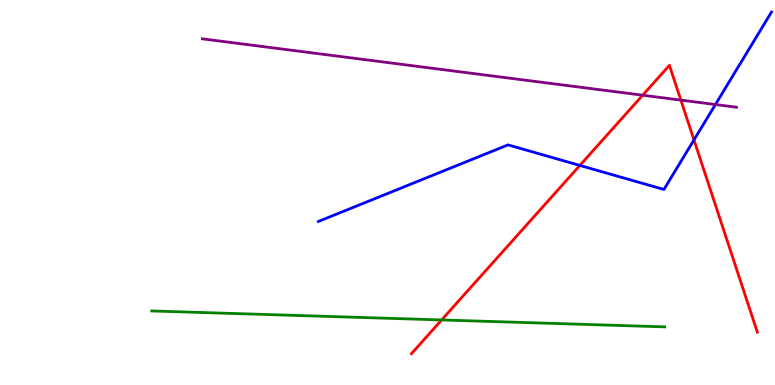[{'lines': ['blue', 'red'], 'intersections': [{'x': 7.48, 'y': 5.7}, {'x': 8.95, 'y': 6.37}]}, {'lines': ['green', 'red'], 'intersections': [{'x': 5.7, 'y': 1.69}]}, {'lines': ['purple', 'red'], 'intersections': [{'x': 8.29, 'y': 7.53}, {'x': 8.79, 'y': 7.4}]}, {'lines': ['blue', 'green'], 'intersections': []}, {'lines': ['blue', 'purple'], 'intersections': [{'x': 9.23, 'y': 7.29}]}, {'lines': ['green', 'purple'], 'intersections': []}]